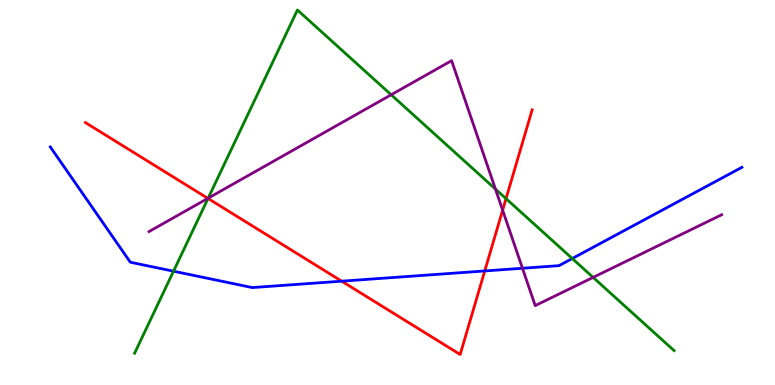[{'lines': ['blue', 'red'], 'intersections': [{'x': 4.41, 'y': 2.7}, {'x': 6.25, 'y': 2.96}]}, {'lines': ['green', 'red'], 'intersections': [{'x': 2.68, 'y': 4.84}, {'x': 6.53, 'y': 4.84}]}, {'lines': ['purple', 'red'], 'intersections': [{'x': 2.68, 'y': 4.85}, {'x': 6.49, 'y': 4.54}]}, {'lines': ['blue', 'green'], 'intersections': [{'x': 2.24, 'y': 2.96}, {'x': 7.38, 'y': 3.29}]}, {'lines': ['blue', 'purple'], 'intersections': [{'x': 6.74, 'y': 3.03}]}, {'lines': ['green', 'purple'], 'intersections': [{'x': 2.69, 'y': 4.85}, {'x': 5.05, 'y': 7.54}, {'x': 6.39, 'y': 5.09}, {'x': 7.65, 'y': 2.79}]}]